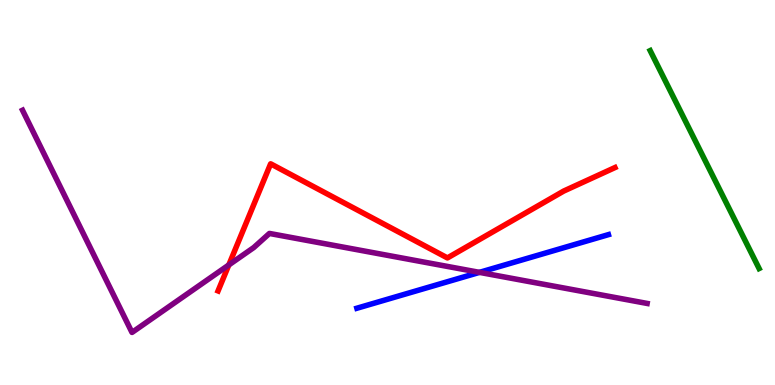[{'lines': ['blue', 'red'], 'intersections': []}, {'lines': ['green', 'red'], 'intersections': []}, {'lines': ['purple', 'red'], 'intersections': [{'x': 2.95, 'y': 3.12}]}, {'lines': ['blue', 'green'], 'intersections': []}, {'lines': ['blue', 'purple'], 'intersections': [{'x': 6.19, 'y': 2.93}]}, {'lines': ['green', 'purple'], 'intersections': []}]